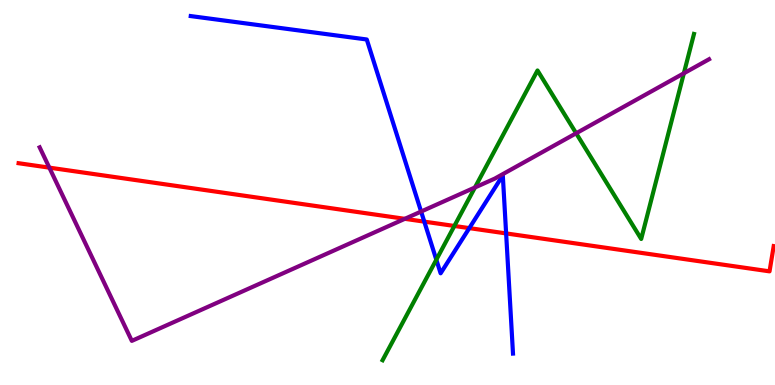[{'lines': ['blue', 'red'], 'intersections': [{'x': 5.47, 'y': 4.24}, {'x': 6.06, 'y': 4.07}, {'x': 6.53, 'y': 3.94}]}, {'lines': ['green', 'red'], 'intersections': [{'x': 5.86, 'y': 4.13}]}, {'lines': ['purple', 'red'], 'intersections': [{'x': 0.637, 'y': 5.65}, {'x': 5.22, 'y': 4.32}]}, {'lines': ['blue', 'green'], 'intersections': [{'x': 5.63, 'y': 3.25}]}, {'lines': ['blue', 'purple'], 'intersections': [{'x': 5.43, 'y': 4.51}]}, {'lines': ['green', 'purple'], 'intersections': [{'x': 6.13, 'y': 5.13}, {'x': 7.43, 'y': 6.54}, {'x': 8.82, 'y': 8.1}]}]